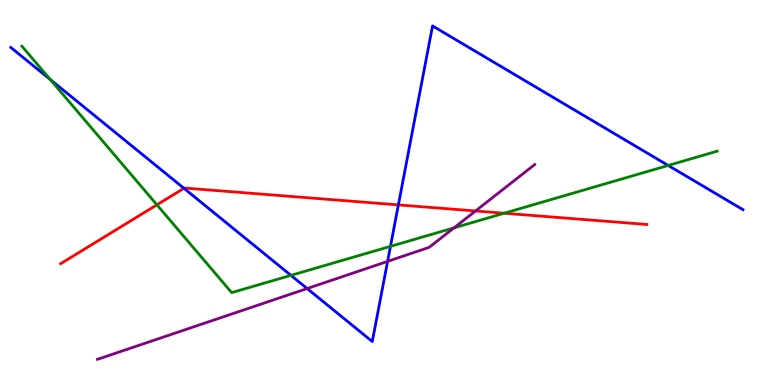[{'lines': ['blue', 'red'], 'intersections': [{'x': 2.37, 'y': 5.11}, {'x': 5.14, 'y': 4.68}]}, {'lines': ['green', 'red'], 'intersections': [{'x': 2.02, 'y': 4.68}, {'x': 6.51, 'y': 4.46}]}, {'lines': ['purple', 'red'], 'intersections': [{'x': 6.14, 'y': 4.52}]}, {'lines': ['blue', 'green'], 'intersections': [{'x': 0.649, 'y': 7.93}, {'x': 3.75, 'y': 2.85}, {'x': 5.04, 'y': 3.6}, {'x': 8.62, 'y': 5.7}]}, {'lines': ['blue', 'purple'], 'intersections': [{'x': 3.96, 'y': 2.51}, {'x': 5.0, 'y': 3.21}]}, {'lines': ['green', 'purple'], 'intersections': [{'x': 5.86, 'y': 4.08}]}]